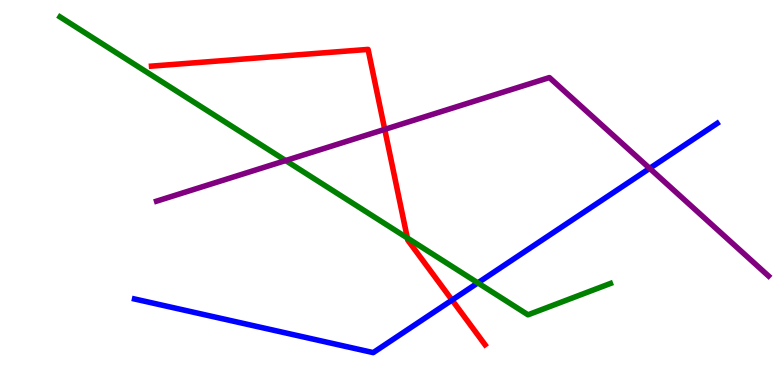[{'lines': ['blue', 'red'], 'intersections': [{'x': 5.83, 'y': 2.21}]}, {'lines': ['green', 'red'], 'intersections': [{'x': 5.26, 'y': 3.82}]}, {'lines': ['purple', 'red'], 'intersections': [{'x': 4.96, 'y': 6.64}]}, {'lines': ['blue', 'green'], 'intersections': [{'x': 6.17, 'y': 2.65}]}, {'lines': ['blue', 'purple'], 'intersections': [{'x': 8.38, 'y': 5.63}]}, {'lines': ['green', 'purple'], 'intersections': [{'x': 3.69, 'y': 5.83}]}]